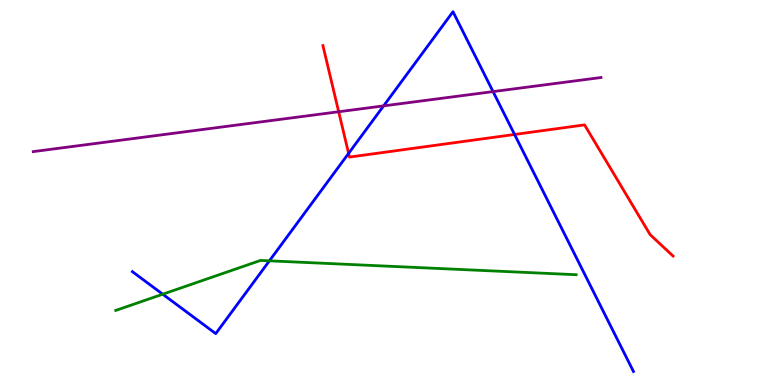[{'lines': ['blue', 'red'], 'intersections': [{'x': 4.5, 'y': 6.02}, {'x': 6.64, 'y': 6.51}]}, {'lines': ['green', 'red'], 'intersections': []}, {'lines': ['purple', 'red'], 'intersections': [{'x': 4.37, 'y': 7.1}]}, {'lines': ['blue', 'green'], 'intersections': [{'x': 2.1, 'y': 2.36}, {'x': 3.48, 'y': 3.23}]}, {'lines': ['blue', 'purple'], 'intersections': [{'x': 4.95, 'y': 7.25}, {'x': 6.36, 'y': 7.62}]}, {'lines': ['green', 'purple'], 'intersections': []}]